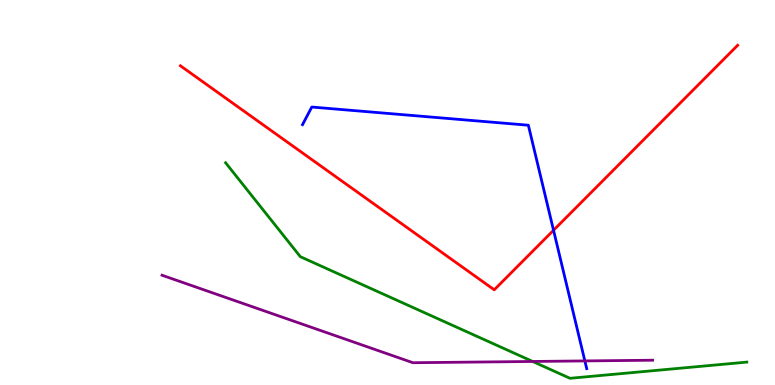[{'lines': ['blue', 'red'], 'intersections': [{'x': 7.14, 'y': 4.02}]}, {'lines': ['green', 'red'], 'intersections': []}, {'lines': ['purple', 'red'], 'intersections': []}, {'lines': ['blue', 'green'], 'intersections': []}, {'lines': ['blue', 'purple'], 'intersections': [{'x': 7.55, 'y': 0.625}]}, {'lines': ['green', 'purple'], 'intersections': [{'x': 6.87, 'y': 0.611}]}]